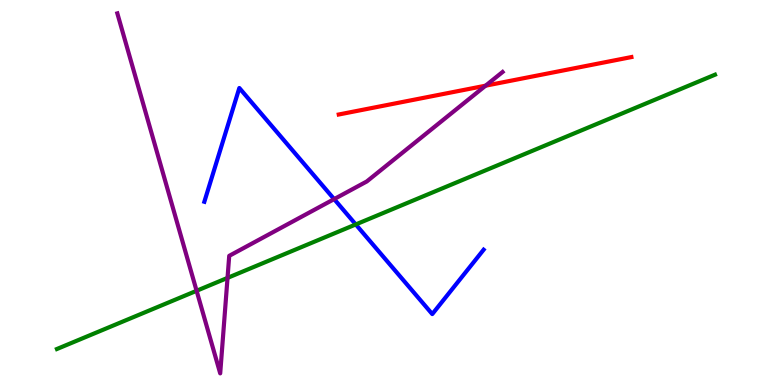[{'lines': ['blue', 'red'], 'intersections': []}, {'lines': ['green', 'red'], 'intersections': []}, {'lines': ['purple', 'red'], 'intersections': [{'x': 6.27, 'y': 7.77}]}, {'lines': ['blue', 'green'], 'intersections': [{'x': 4.59, 'y': 4.17}]}, {'lines': ['blue', 'purple'], 'intersections': [{'x': 4.31, 'y': 4.83}]}, {'lines': ['green', 'purple'], 'intersections': [{'x': 2.54, 'y': 2.45}, {'x': 2.94, 'y': 2.78}]}]